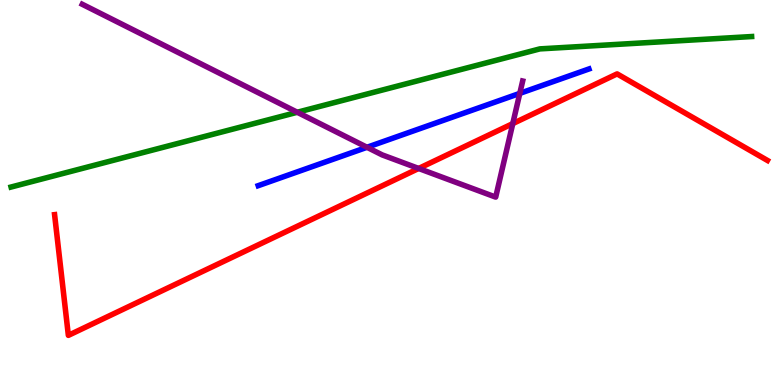[{'lines': ['blue', 'red'], 'intersections': []}, {'lines': ['green', 'red'], 'intersections': []}, {'lines': ['purple', 'red'], 'intersections': [{'x': 5.4, 'y': 5.62}, {'x': 6.62, 'y': 6.79}]}, {'lines': ['blue', 'green'], 'intersections': []}, {'lines': ['blue', 'purple'], 'intersections': [{'x': 4.74, 'y': 6.17}, {'x': 6.71, 'y': 7.57}]}, {'lines': ['green', 'purple'], 'intersections': [{'x': 3.84, 'y': 7.08}]}]